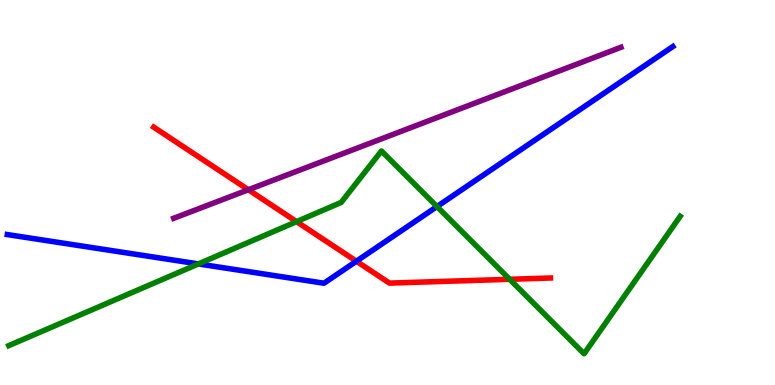[{'lines': ['blue', 'red'], 'intersections': [{'x': 4.6, 'y': 3.22}]}, {'lines': ['green', 'red'], 'intersections': [{'x': 3.83, 'y': 4.24}, {'x': 6.58, 'y': 2.75}]}, {'lines': ['purple', 'red'], 'intersections': [{'x': 3.2, 'y': 5.07}]}, {'lines': ['blue', 'green'], 'intersections': [{'x': 2.56, 'y': 3.14}, {'x': 5.64, 'y': 4.63}]}, {'lines': ['blue', 'purple'], 'intersections': []}, {'lines': ['green', 'purple'], 'intersections': []}]